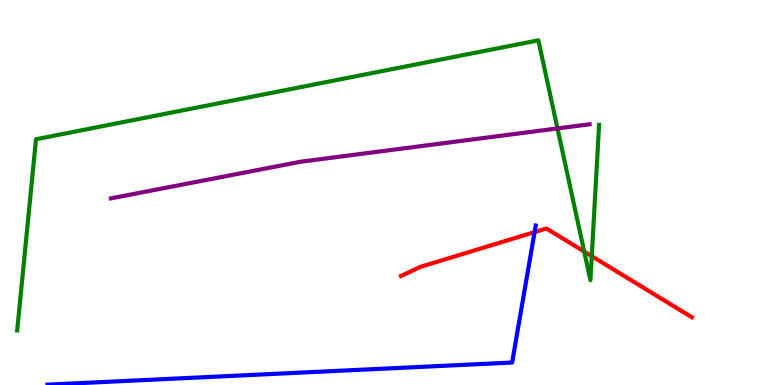[{'lines': ['blue', 'red'], 'intersections': [{'x': 6.9, 'y': 3.97}]}, {'lines': ['green', 'red'], 'intersections': [{'x': 7.54, 'y': 3.47}, {'x': 7.64, 'y': 3.35}]}, {'lines': ['purple', 'red'], 'intersections': []}, {'lines': ['blue', 'green'], 'intersections': []}, {'lines': ['blue', 'purple'], 'intersections': []}, {'lines': ['green', 'purple'], 'intersections': [{'x': 7.19, 'y': 6.66}]}]